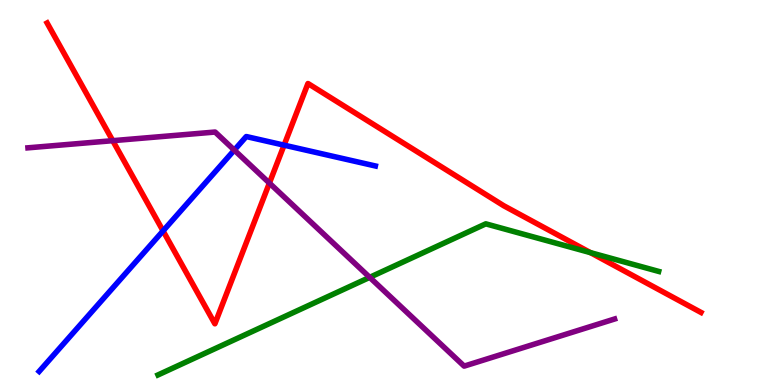[{'lines': ['blue', 'red'], 'intersections': [{'x': 2.1, 'y': 4.0}, {'x': 3.67, 'y': 6.23}]}, {'lines': ['green', 'red'], 'intersections': [{'x': 7.62, 'y': 3.44}]}, {'lines': ['purple', 'red'], 'intersections': [{'x': 1.45, 'y': 6.35}, {'x': 3.48, 'y': 5.24}]}, {'lines': ['blue', 'green'], 'intersections': []}, {'lines': ['blue', 'purple'], 'intersections': [{'x': 3.02, 'y': 6.1}]}, {'lines': ['green', 'purple'], 'intersections': [{'x': 4.77, 'y': 2.8}]}]